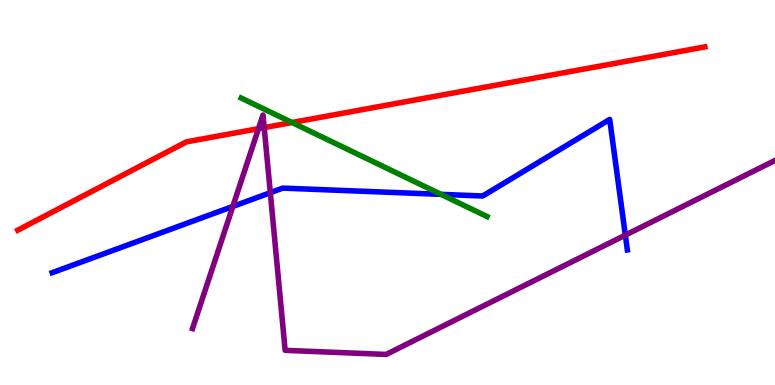[{'lines': ['blue', 'red'], 'intersections': []}, {'lines': ['green', 'red'], 'intersections': [{'x': 3.77, 'y': 6.82}]}, {'lines': ['purple', 'red'], 'intersections': [{'x': 3.34, 'y': 6.66}, {'x': 3.41, 'y': 6.69}]}, {'lines': ['blue', 'green'], 'intersections': [{'x': 5.69, 'y': 4.95}]}, {'lines': ['blue', 'purple'], 'intersections': [{'x': 3.0, 'y': 4.64}, {'x': 3.49, 'y': 5.0}, {'x': 8.07, 'y': 3.89}]}, {'lines': ['green', 'purple'], 'intersections': []}]